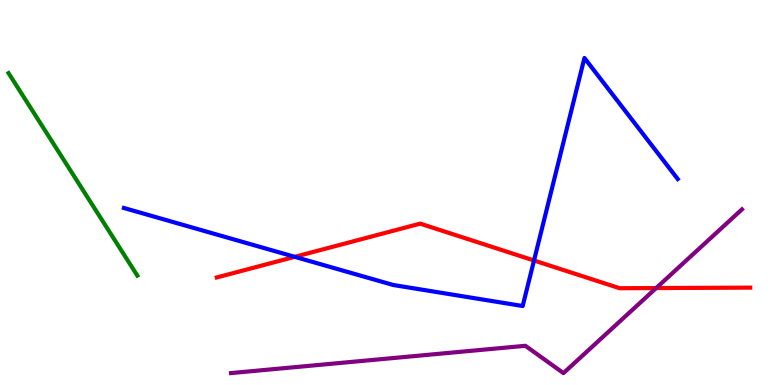[{'lines': ['blue', 'red'], 'intersections': [{'x': 3.8, 'y': 3.33}, {'x': 6.89, 'y': 3.23}]}, {'lines': ['green', 'red'], 'intersections': []}, {'lines': ['purple', 'red'], 'intersections': [{'x': 8.47, 'y': 2.52}]}, {'lines': ['blue', 'green'], 'intersections': []}, {'lines': ['blue', 'purple'], 'intersections': []}, {'lines': ['green', 'purple'], 'intersections': []}]